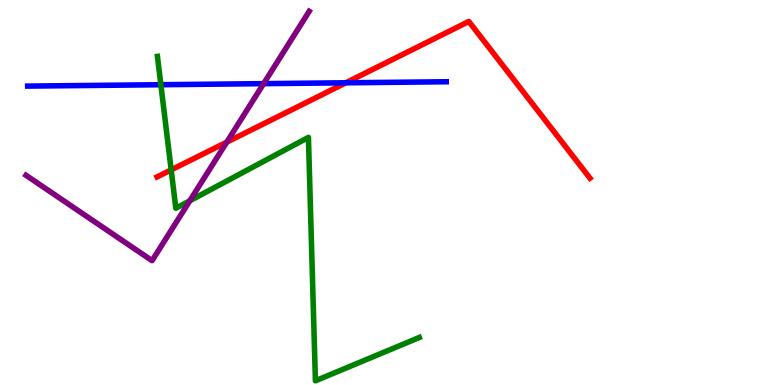[{'lines': ['blue', 'red'], 'intersections': [{'x': 4.46, 'y': 7.85}]}, {'lines': ['green', 'red'], 'intersections': [{'x': 2.21, 'y': 5.59}]}, {'lines': ['purple', 'red'], 'intersections': [{'x': 2.93, 'y': 6.31}]}, {'lines': ['blue', 'green'], 'intersections': [{'x': 2.08, 'y': 7.8}]}, {'lines': ['blue', 'purple'], 'intersections': [{'x': 3.4, 'y': 7.83}]}, {'lines': ['green', 'purple'], 'intersections': [{'x': 2.45, 'y': 4.79}]}]